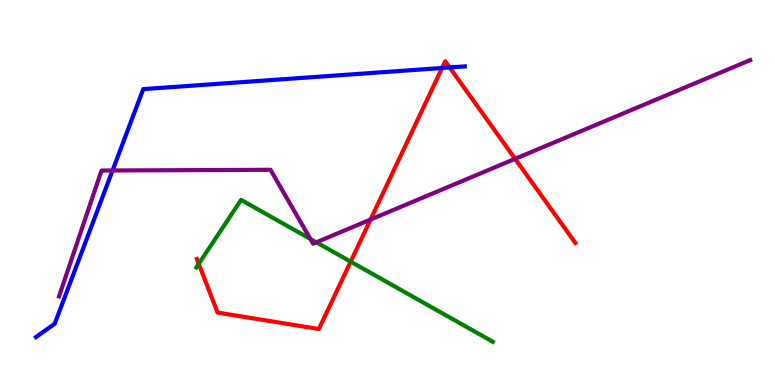[{'lines': ['blue', 'red'], 'intersections': [{'x': 5.7, 'y': 8.23}, {'x': 5.8, 'y': 8.25}]}, {'lines': ['green', 'red'], 'intersections': [{'x': 2.56, 'y': 3.15}, {'x': 4.52, 'y': 3.2}]}, {'lines': ['purple', 'red'], 'intersections': [{'x': 4.78, 'y': 4.3}, {'x': 6.65, 'y': 5.87}]}, {'lines': ['blue', 'green'], 'intersections': []}, {'lines': ['blue', 'purple'], 'intersections': [{'x': 1.45, 'y': 5.57}]}, {'lines': ['green', 'purple'], 'intersections': [{'x': 4.0, 'y': 3.79}, {'x': 4.08, 'y': 3.71}]}]